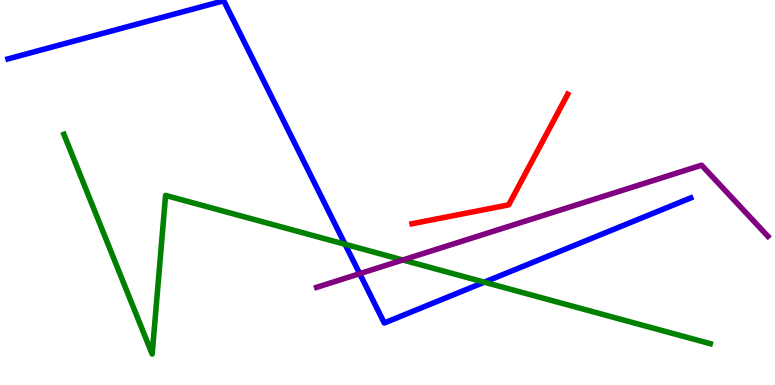[{'lines': ['blue', 'red'], 'intersections': []}, {'lines': ['green', 'red'], 'intersections': []}, {'lines': ['purple', 'red'], 'intersections': []}, {'lines': ['blue', 'green'], 'intersections': [{'x': 4.45, 'y': 3.66}, {'x': 6.25, 'y': 2.67}]}, {'lines': ['blue', 'purple'], 'intersections': [{'x': 4.64, 'y': 2.89}]}, {'lines': ['green', 'purple'], 'intersections': [{'x': 5.2, 'y': 3.25}]}]